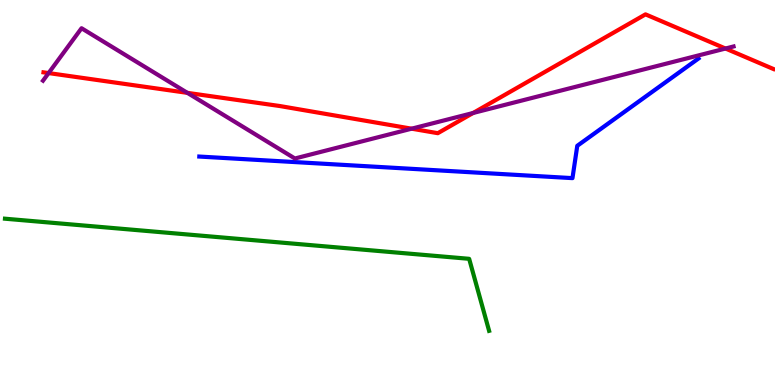[{'lines': ['blue', 'red'], 'intersections': []}, {'lines': ['green', 'red'], 'intersections': []}, {'lines': ['purple', 'red'], 'intersections': [{'x': 0.627, 'y': 8.1}, {'x': 2.42, 'y': 7.59}, {'x': 5.31, 'y': 6.66}, {'x': 6.1, 'y': 7.07}, {'x': 9.36, 'y': 8.74}]}, {'lines': ['blue', 'green'], 'intersections': []}, {'lines': ['blue', 'purple'], 'intersections': []}, {'lines': ['green', 'purple'], 'intersections': []}]